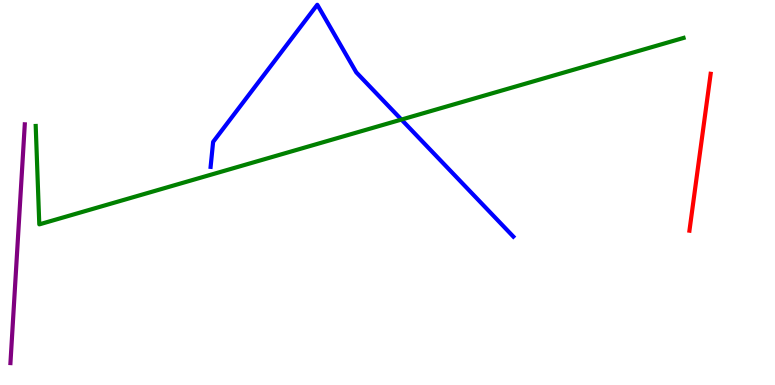[{'lines': ['blue', 'red'], 'intersections': []}, {'lines': ['green', 'red'], 'intersections': []}, {'lines': ['purple', 'red'], 'intersections': []}, {'lines': ['blue', 'green'], 'intersections': [{'x': 5.18, 'y': 6.89}]}, {'lines': ['blue', 'purple'], 'intersections': []}, {'lines': ['green', 'purple'], 'intersections': []}]